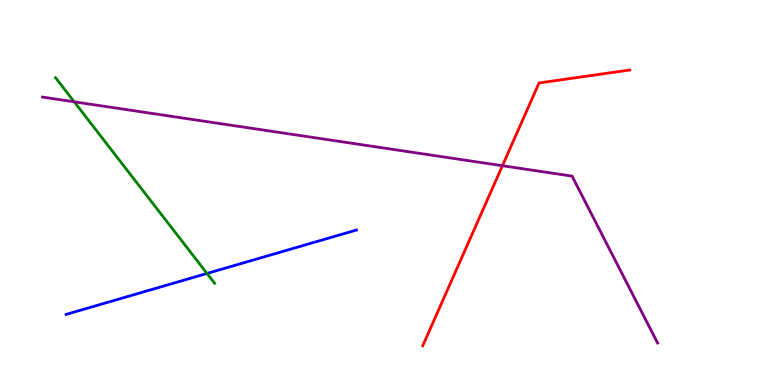[{'lines': ['blue', 'red'], 'intersections': []}, {'lines': ['green', 'red'], 'intersections': []}, {'lines': ['purple', 'red'], 'intersections': [{'x': 6.48, 'y': 5.7}]}, {'lines': ['blue', 'green'], 'intersections': [{'x': 2.67, 'y': 2.9}]}, {'lines': ['blue', 'purple'], 'intersections': []}, {'lines': ['green', 'purple'], 'intersections': [{'x': 0.958, 'y': 7.36}]}]